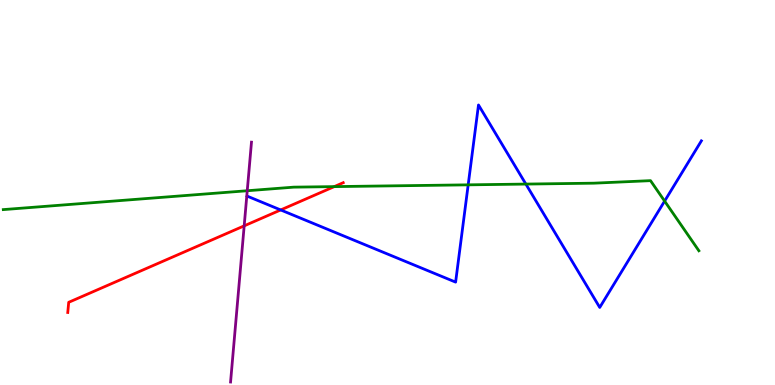[{'lines': ['blue', 'red'], 'intersections': [{'x': 3.62, 'y': 4.55}]}, {'lines': ['green', 'red'], 'intersections': [{'x': 4.31, 'y': 5.15}]}, {'lines': ['purple', 'red'], 'intersections': [{'x': 3.15, 'y': 4.13}]}, {'lines': ['blue', 'green'], 'intersections': [{'x': 6.04, 'y': 5.2}, {'x': 6.79, 'y': 5.22}, {'x': 8.58, 'y': 4.78}]}, {'lines': ['blue', 'purple'], 'intersections': []}, {'lines': ['green', 'purple'], 'intersections': [{'x': 3.19, 'y': 5.05}]}]